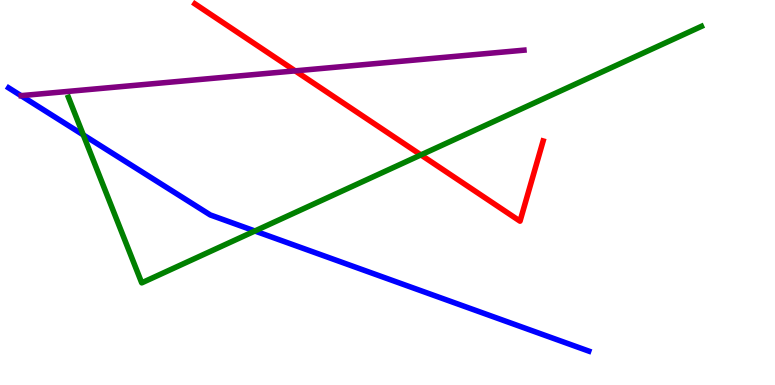[{'lines': ['blue', 'red'], 'intersections': []}, {'lines': ['green', 'red'], 'intersections': [{'x': 5.43, 'y': 5.98}]}, {'lines': ['purple', 'red'], 'intersections': [{'x': 3.81, 'y': 8.16}]}, {'lines': ['blue', 'green'], 'intersections': [{'x': 1.07, 'y': 6.5}, {'x': 3.29, 'y': 4.0}]}, {'lines': ['blue', 'purple'], 'intersections': []}, {'lines': ['green', 'purple'], 'intersections': []}]